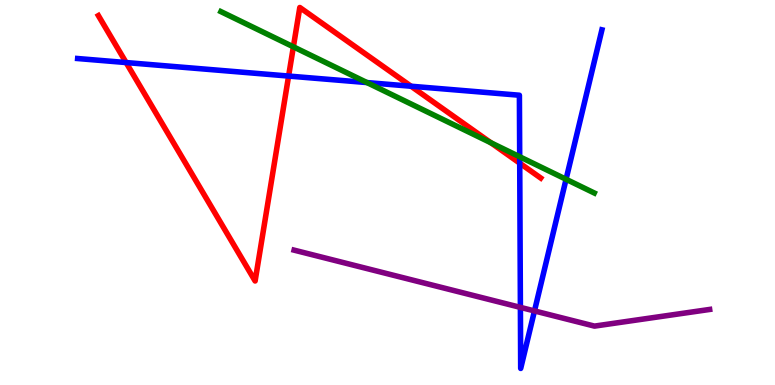[{'lines': ['blue', 'red'], 'intersections': [{'x': 1.63, 'y': 8.38}, {'x': 3.72, 'y': 8.02}, {'x': 5.3, 'y': 7.76}, {'x': 6.71, 'y': 5.76}]}, {'lines': ['green', 'red'], 'intersections': [{'x': 3.79, 'y': 8.78}, {'x': 6.33, 'y': 6.29}]}, {'lines': ['purple', 'red'], 'intersections': []}, {'lines': ['blue', 'green'], 'intersections': [{'x': 4.74, 'y': 7.86}, {'x': 6.71, 'y': 5.93}, {'x': 7.3, 'y': 5.34}]}, {'lines': ['blue', 'purple'], 'intersections': [{'x': 6.71, 'y': 2.02}, {'x': 6.9, 'y': 1.92}]}, {'lines': ['green', 'purple'], 'intersections': []}]